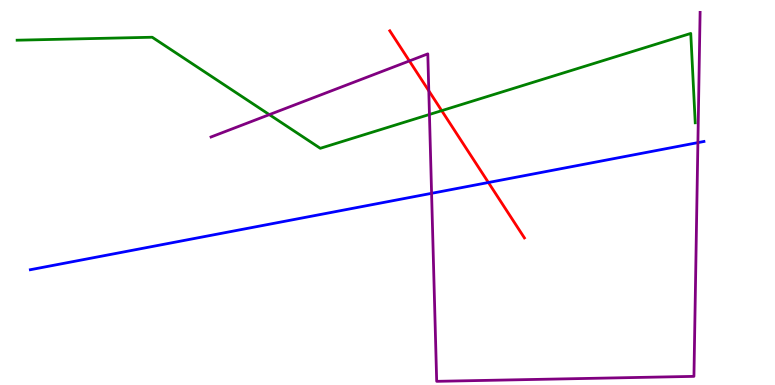[{'lines': ['blue', 'red'], 'intersections': [{'x': 6.3, 'y': 5.26}]}, {'lines': ['green', 'red'], 'intersections': [{'x': 5.7, 'y': 7.13}]}, {'lines': ['purple', 'red'], 'intersections': [{'x': 5.28, 'y': 8.42}, {'x': 5.53, 'y': 7.64}]}, {'lines': ['blue', 'green'], 'intersections': []}, {'lines': ['blue', 'purple'], 'intersections': [{'x': 5.57, 'y': 4.98}, {'x': 9.01, 'y': 6.3}]}, {'lines': ['green', 'purple'], 'intersections': [{'x': 3.48, 'y': 7.02}, {'x': 5.54, 'y': 7.03}]}]